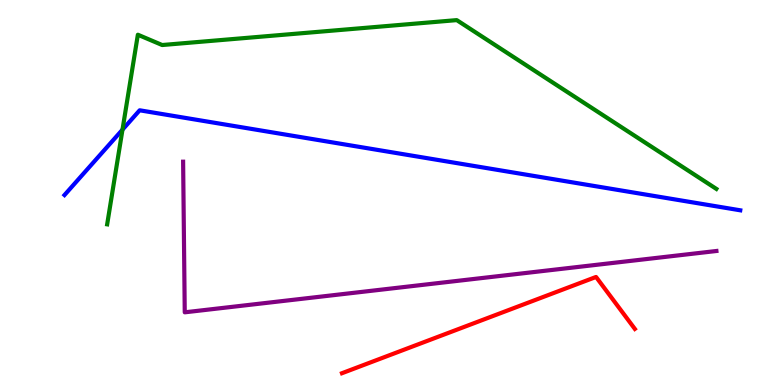[{'lines': ['blue', 'red'], 'intersections': []}, {'lines': ['green', 'red'], 'intersections': []}, {'lines': ['purple', 'red'], 'intersections': []}, {'lines': ['blue', 'green'], 'intersections': [{'x': 1.58, 'y': 6.63}]}, {'lines': ['blue', 'purple'], 'intersections': []}, {'lines': ['green', 'purple'], 'intersections': []}]